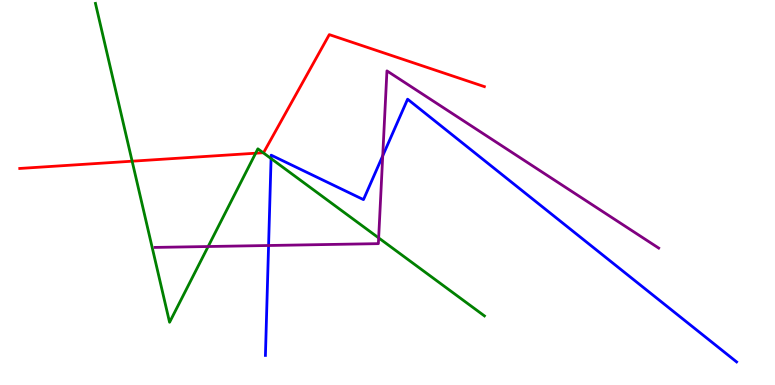[{'lines': ['blue', 'red'], 'intersections': []}, {'lines': ['green', 'red'], 'intersections': [{'x': 1.7, 'y': 5.81}, {'x': 3.3, 'y': 6.02}, {'x': 3.4, 'y': 6.03}]}, {'lines': ['purple', 'red'], 'intersections': []}, {'lines': ['blue', 'green'], 'intersections': [{'x': 3.5, 'y': 5.88}]}, {'lines': ['blue', 'purple'], 'intersections': [{'x': 3.47, 'y': 3.62}, {'x': 4.94, 'y': 5.95}]}, {'lines': ['green', 'purple'], 'intersections': [{'x': 2.69, 'y': 3.6}, {'x': 4.89, 'y': 3.82}]}]